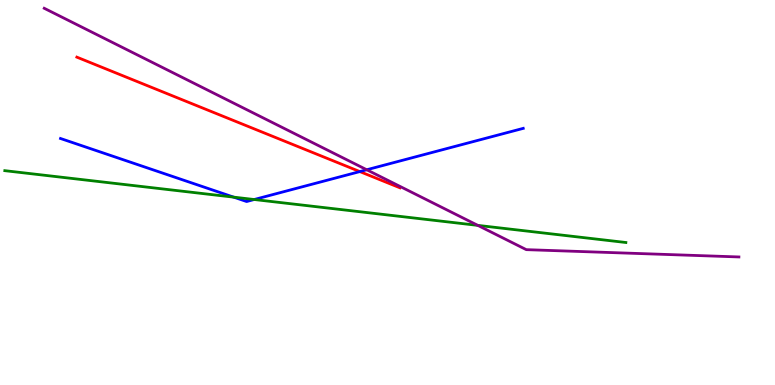[{'lines': ['blue', 'red'], 'intersections': [{'x': 4.64, 'y': 5.54}]}, {'lines': ['green', 'red'], 'intersections': []}, {'lines': ['purple', 'red'], 'intersections': []}, {'lines': ['blue', 'green'], 'intersections': [{'x': 3.02, 'y': 4.88}, {'x': 3.28, 'y': 4.82}]}, {'lines': ['blue', 'purple'], 'intersections': [{'x': 4.73, 'y': 5.59}]}, {'lines': ['green', 'purple'], 'intersections': [{'x': 6.17, 'y': 4.15}]}]